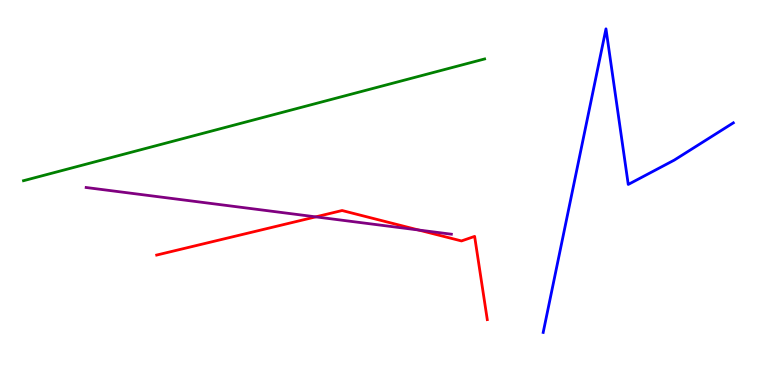[{'lines': ['blue', 'red'], 'intersections': []}, {'lines': ['green', 'red'], 'intersections': []}, {'lines': ['purple', 'red'], 'intersections': [{'x': 4.07, 'y': 4.37}, {'x': 5.4, 'y': 4.03}]}, {'lines': ['blue', 'green'], 'intersections': []}, {'lines': ['blue', 'purple'], 'intersections': []}, {'lines': ['green', 'purple'], 'intersections': []}]